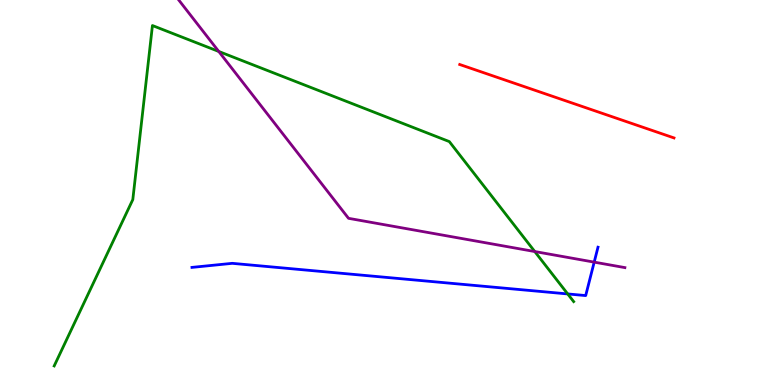[{'lines': ['blue', 'red'], 'intersections': []}, {'lines': ['green', 'red'], 'intersections': []}, {'lines': ['purple', 'red'], 'intersections': []}, {'lines': ['blue', 'green'], 'intersections': [{'x': 7.33, 'y': 2.37}]}, {'lines': ['blue', 'purple'], 'intersections': [{'x': 7.67, 'y': 3.19}]}, {'lines': ['green', 'purple'], 'intersections': [{'x': 2.82, 'y': 8.66}, {'x': 6.9, 'y': 3.47}]}]